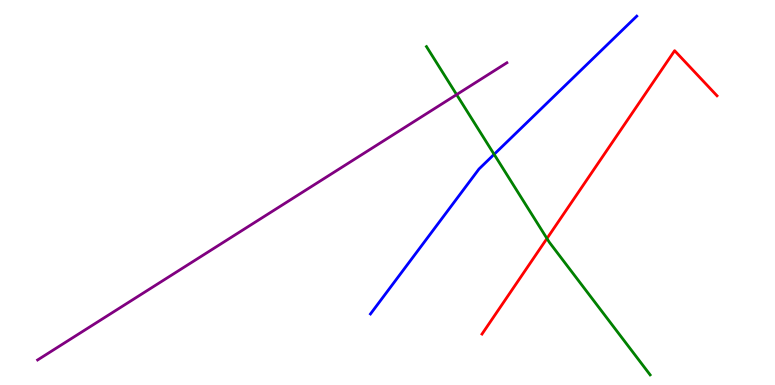[{'lines': ['blue', 'red'], 'intersections': []}, {'lines': ['green', 'red'], 'intersections': [{'x': 7.06, 'y': 3.81}]}, {'lines': ['purple', 'red'], 'intersections': []}, {'lines': ['blue', 'green'], 'intersections': [{'x': 6.38, 'y': 5.99}]}, {'lines': ['blue', 'purple'], 'intersections': []}, {'lines': ['green', 'purple'], 'intersections': [{'x': 5.89, 'y': 7.54}]}]